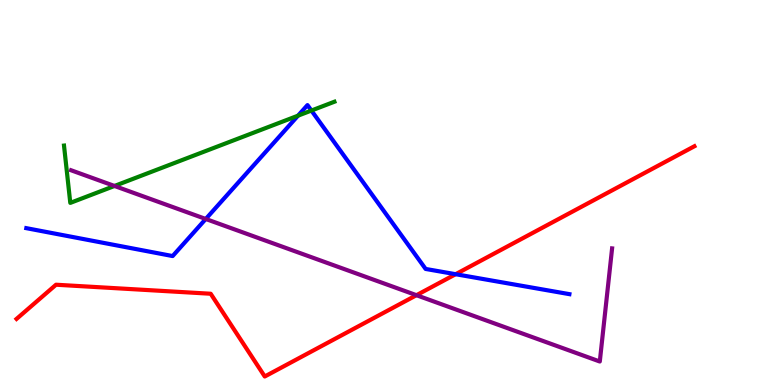[{'lines': ['blue', 'red'], 'intersections': [{'x': 5.88, 'y': 2.88}]}, {'lines': ['green', 'red'], 'intersections': []}, {'lines': ['purple', 'red'], 'intersections': [{'x': 5.37, 'y': 2.33}]}, {'lines': ['blue', 'green'], 'intersections': [{'x': 3.85, 'y': 7.0}, {'x': 4.02, 'y': 7.13}]}, {'lines': ['blue', 'purple'], 'intersections': [{'x': 2.65, 'y': 4.31}]}, {'lines': ['green', 'purple'], 'intersections': [{'x': 1.48, 'y': 5.17}]}]